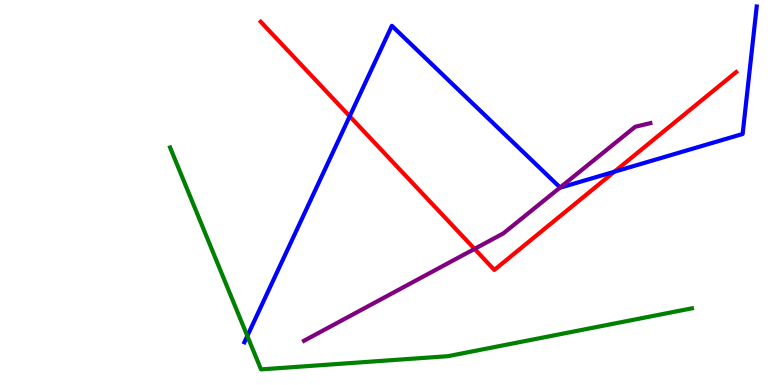[{'lines': ['blue', 'red'], 'intersections': [{'x': 4.51, 'y': 6.98}, {'x': 7.93, 'y': 5.54}]}, {'lines': ['green', 'red'], 'intersections': []}, {'lines': ['purple', 'red'], 'intersections': [{'x': 6.12, 'y': 3.53}]}, {'lines': ['blue', 'green'], 'intersections': [{'x': 3.19, 'y': 1.27}]}, {'lines': ['blue', 'purple'], 'intersections': [{'x': 7.23, 'y': 5.13}]}, {'lines': ['green', 'purple'], 'intersections': []}]